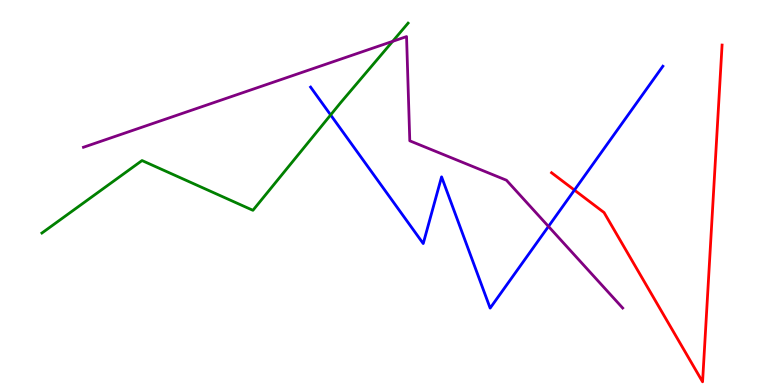[{'lines': ['blue', 'red'], 'intersections': [{'x': 7.41, 'y': 5.06}]}, {'lines': ['green', 'red'], 'intersections': []}, {'lines': ['purple', 'red'], 'intersections': []}, {'lines': ['blue', 'green'], 'intersections': [{'x': 4.27, 'y': 7.01}]}, {'lines': ['blue', 'purple'], 'intersections': [{'x': 7.08, 'y': 4.12}]}, {'lines': ['green', 'purple'], 'intersections': [{'x': 5.07, 'y': 8.93}]}]